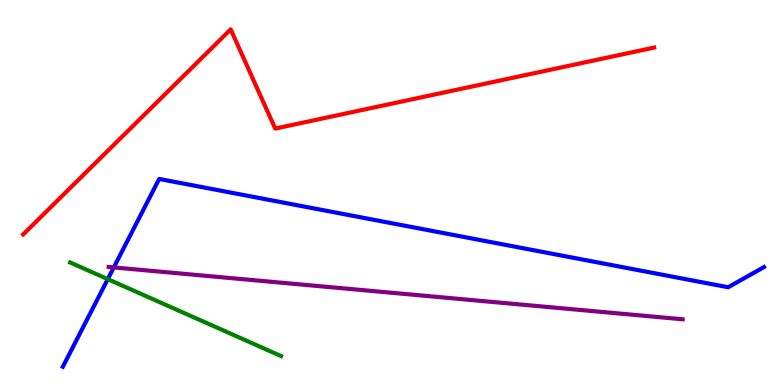[{'lines': ['blue', 'red'], 'intersections': []}, {'lines': ['green', 'red'], 'intersections': []}, {'lines': ['purple', 'red'], 'intersections': []}, {'lines': ['blue', 'green'], 'intersections': [{'x': 1.39, 'y': 2.75}]}, {'lines': ['blue', 'purple'], 'intersections': [{'x': 1.47, 'y': 3.05}]}, {'lines': ['green', 'purple'], 'intersections': []}]